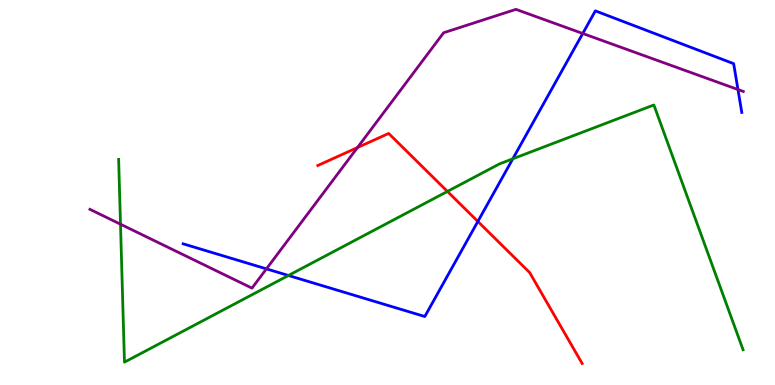[{'lines': ['blue', 'red'], 'intersections': [{'x': 6.17, 'y': 4.25}]}, {'lines': ['green', 'red'], 'intersections': [{'x': 5.77, 'y': 5.03}]}, {'lines': ['purple', 'red'], 'intersections': [{'x': 4.61, 'y': 6.17}]}, {'lines': ['blue', 'green'], 'intersections': [{'x': 3.72, 'y': 2.84}, {'x': 6.62, 'y': 5.88}]}, {'lines': ['blue', 'purple'], 'intersections': [{'x': 3.44, 'y': 3.02}, {'x': 7.52, 'y': 9.13}, {'x': 9.52, 'y': 7.67}]}, {'lines': ['green', 'purple'], 'intersections': [{'x': 1.55, 'y': 4.18}]}]